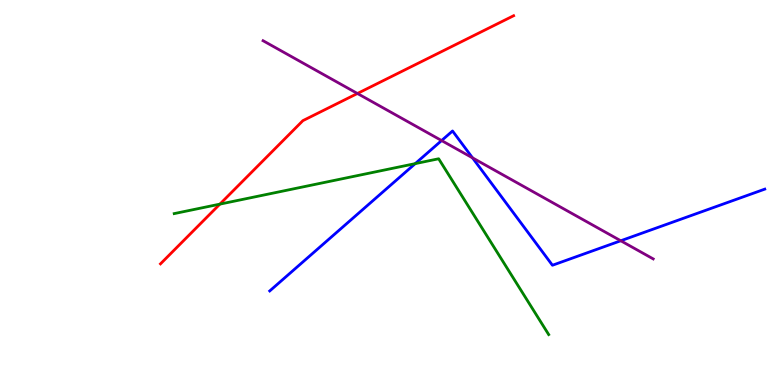[{'lines': ['blue', 'red'], 'intersections': []}, {'lines': ['green', 'red'], 'intersections': [{'x': 2.84, 'y': 4.7}]}, {'lines': ['purple', 'red'], 'intersections': [{'x': 4.61, 'y': 7.57}]}, {'lines': ['blue', 'green'], 'intersections': [{'x': 5.36, 'y': 5.75}]}, {'lines': ['blue', 'purple'], 'intersections': [{'x': 5.7, 'y': 6.35}, {'x': 6.1, 'y': 5.9}, {'x': 8.01, 'y': 3.75}]}, {'lines': ['green', 'purple'], 'intersections': []}]